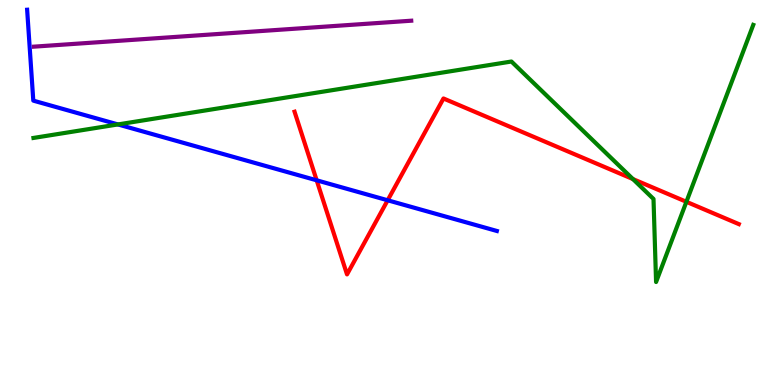[{'lines': ['blue', 'red'], 'intersections': [{'x': 4.09, 'y': 5.32}, {'x': 5.0, 'y': 4.8}]}, {'lines': ['green', 'red'], 'intersections': [{'x': 8.17, 'y': 5.35}, {'x': 8.86, 'y': 4.76}]}, {'lines': ['purple', 'red'], 'intersections': []}, {'lines': ['blue', 'green'], 'intersections': [{'x': 1.52, 'y': 6.77}]}, {'lines': ['blue', 'purple'], 'intersections': []}, {'lines': ['green', 'purple'], 'intersections': []}]